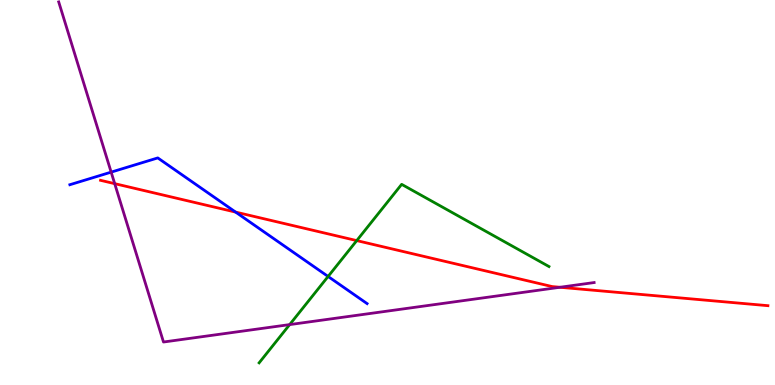[{'lines': ['blue', 'red'], 'intersections': [{'x': 3.04, 'y': 4.49}]}, {'lines': ['green', 'red'], 'intersections': [{'x': 4.6, 'y': 3.75}]}, {'lines': ['purple', 'red'], 'intersections': [{'x': 1.48, 'y': 5.23}, {'x': 7.23, 'y': 2.54}]}, {'lines': ['blue', 'green'], 'intersections': [{'x': 4.23, 'y': 2.82}]}, {'lines': ['blue', 'purple'], 'intersections': [{'x': 1.43, 'y': 5.53}]}, {'lines': ['green', 'purple'], 'intersections': [{'x': 3.74, 'y': 1.57}]}]